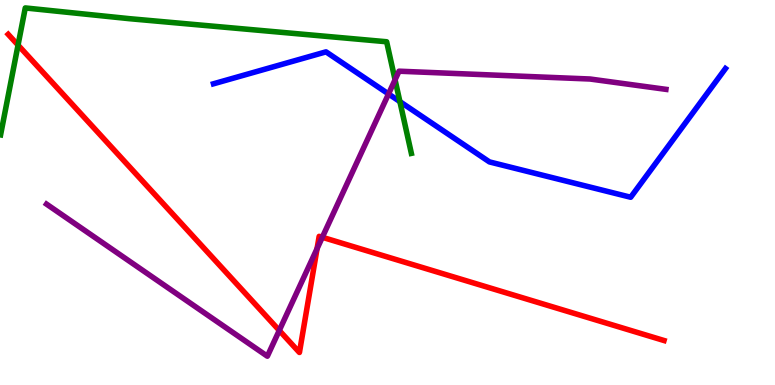[{'lines': ['blue', 'red'], 'intersections': []}, {'lines': ['green', 'red'], 'intersections': [{'x': 0.233, 'y': 8.83}]}, {'lines': ['purple', 'red'], 'intersections': [{'x': 3.6, 'y': 1.42}, {'x': 4.09, 'y': 3.54}, {'x': 4.16, 'y': 3.84}]}, {'lines': ['blue', 'green'], 'intersections': [{'x': 5.16, 'y': 7.36}]}, {'lines': ['blue', 'purple'], 'intersections': [{'x': 5.01, 'y': 7.56}]}, {'lines': ['green', 'purple'], 'intersections': [{'x': 5.1, 'y': 7.93}]}]